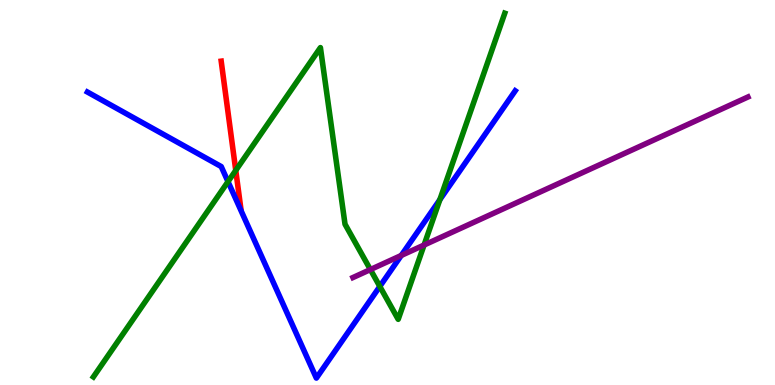[{'lines': ['blue', 'red'], 'intersections': []}, {'lines': ['green', 'red'], 'intersections': [{'x': 3.04, 'y': 5.57}]}, {'lines': ['purple', 'red'], 'intersections': []}, {'lines': ['blue', 'green'], 'intersections': [{'x': 2.94, 'y': 5.28}, {'x': 4.9, 'y': 2.56}, {'x': 5.68, 'y': 4.81}]}, {'lines': ['blue', 'purple'], 'intersections': [{'x': 5.18, 'y': 3.36}]}, {'lines': ['green', 'purple'], 'intersections': [{'x': 4.78, 'y': 3.0}, {'x': 5.47, 'y': 3.64}]}]